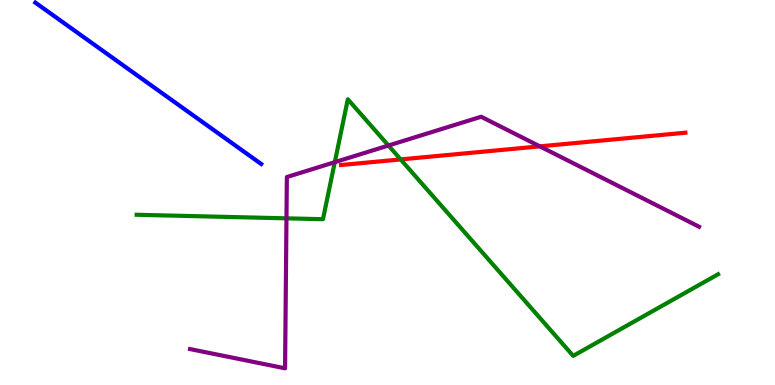[{'lines': ['blue', 'red'], 'intersections': []}, {'lines': ['green', 'red'], 'intersections': [{'x': 5.17, 'y': 5.86}]}, {'lines': ['purple', 'red'], 'intersections': [{'x': 6.97, 'y': 6.2}]}, {'lines': ['blue', 'green'], 'intersections': []}, {'lines': ['blue', 'purple'], 'intersections': []}, {'lines': ['green', 'purple'], 'intersections': [{'x': 3.7, 'y': 4.33}, {'x': 4.32, 'y': 5.79}, {'x': 5.01, 'y': 6.22}]}]